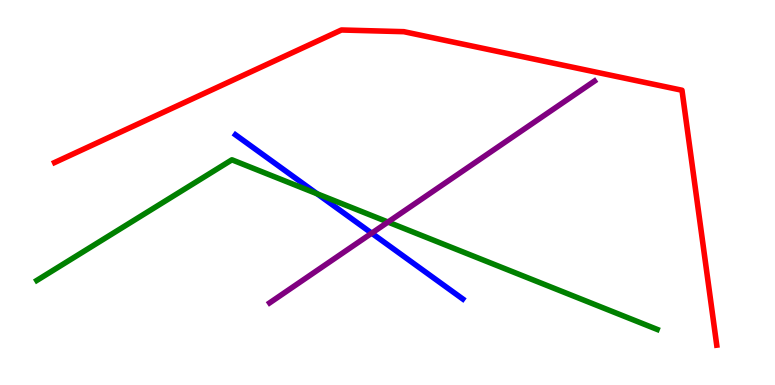[{'lines': ['blue', 'red'], 'intersections': []}, {'lines': ['green', 'red'], 'intersections': []}, {'lines': ['purple', 'red'], 'intersections': []}, {'lines': ['blue', 'green'], 'intersections': [{'x': 4.09, 'y': 4.97}]}, {'lines': ['blue', 'purple'], 'intersections': [{'x': 4.8, 'y': 3.94}]}, {'lines': ['green', 'purple'], 'intersections': [{'x': 5.01, 'y': 4.23}]}]